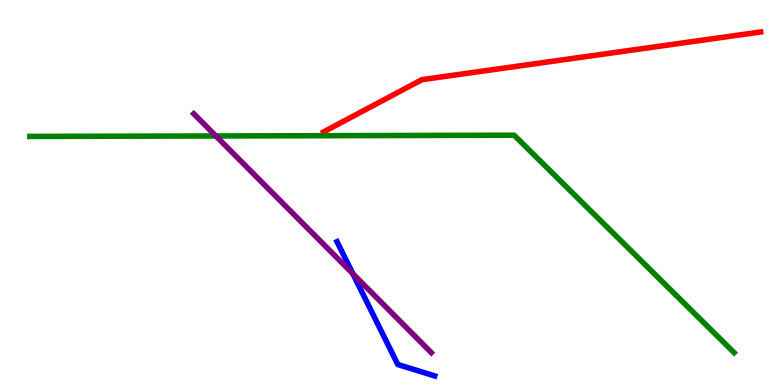[{'lines': ['blue', 'red'], 'intersections': []}, {'lines': ['green', 'red'], 'intersections': []}, {'lines': ['purple', 'red'], 'intersections': []}, {'lines': ['blue', 'green'], 'intersections': []}, {'lines': ['blue', 'purple'], 'intersections': [{'x': 4.55, 'y': 2.89}]}, {'lines': ['green', 'purple'], 'intersections': [{'x': 2.79, 'y': 6.47}]}]